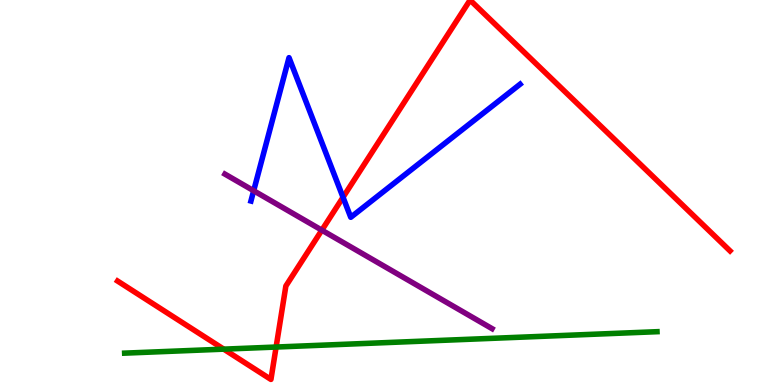[{'lines': ['blue', 'red'], 'intersections': [{'x': 4.43, 'y': 4.88}]}, {'lines': ['green', 'red'], 'intersections': [{'x': 2.89, 'y': 0.931}, {'x': 3.56, 'y': 0.986}]}, {'lines': ['purple', 'red'], 'intersections': [{'x': 4.15, 'y': 4.02}]}, {'lines': ['blue', 'green'], 'intersections': []}, {'lines': ['blue', 'purple'], 'intersections': [{'x': 3.27, 'y': 5.05}]}, {'lines': ['green', 'purple'], 'intersections': []}]